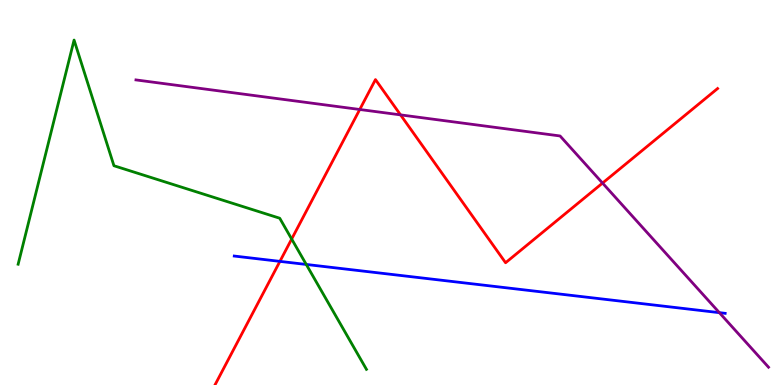[{'lines': ['blue', 'red'], 'intersections': [{'x': 3.61, 'y': 3.21}]}, {'lines': ['green', 'red'], 'intersections': [{'x': 3.76, 'y': 3.79}]}, {'lines': ['purple', 'red'], 'intersections': [{'x': 4.64, 'y': 7.16}, {'x': 5.17, 'y': 7.02}, {'x': 7.77, 'y': 5.24}]}, {'lines': ['blue', 'green'], 'intersections': [{'x': 3.95, 'y': 3.13}]}, {'lines': ['blue', 'purple'], 'intersections': [{'x': 9.28, 'y': 1.88}]}, {'lines': ['green', 'purple'], 'intersections': []}]